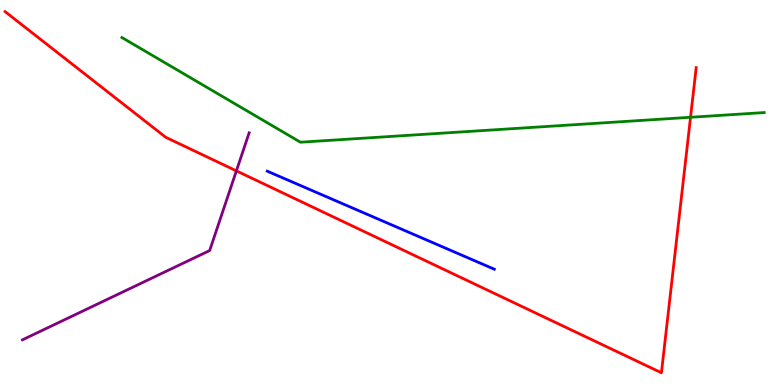[{'lines': ['blue', 'red'], 'intersections': []}, {'lines': ['green', 'red'], 'intersections': [{'x': 8.91, 'y': 6.95}]}, {'lines': ['purple', 'red'], 'intersections': [{'x': 3.05, 'y': 5.56}]}, {'lines': ['blue', 'green'], 'intersections': []}, {'lines': ['blue', 'purple'], 'intersections': []}, {'lines': ['green', 'purple'], 'intersections': []}]